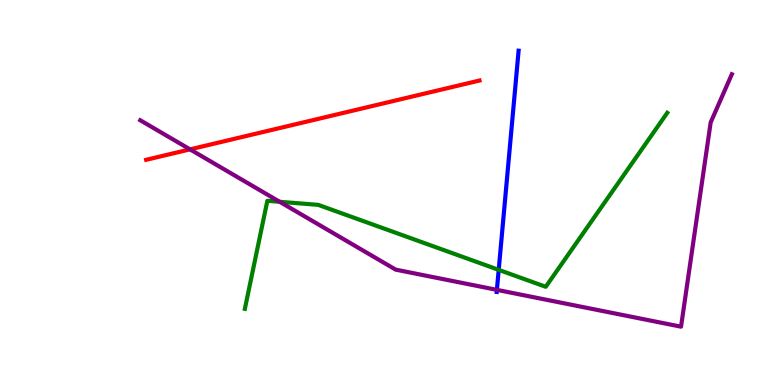[{'lines': ['blue', 'red'], 'intersections': []}, {'lines': ['green', 'red'], 'intersections': []}, {'lines': ['purple', 'red'], 'intersections': [{'x': 2.45, 'y': 6.12}]}, {'lines': ['blue', 'green'], 'intersections': [{'x': 6.43, 'y': 2.99}]}, {'lines': ['blue', 'purple'], 'intersections': [{'x': 6.41, 'y': 2.47}]}, {'lines': ['green', 'purple'], 'intersections': [{'x': 3.61, 'y': 4.76}]}]